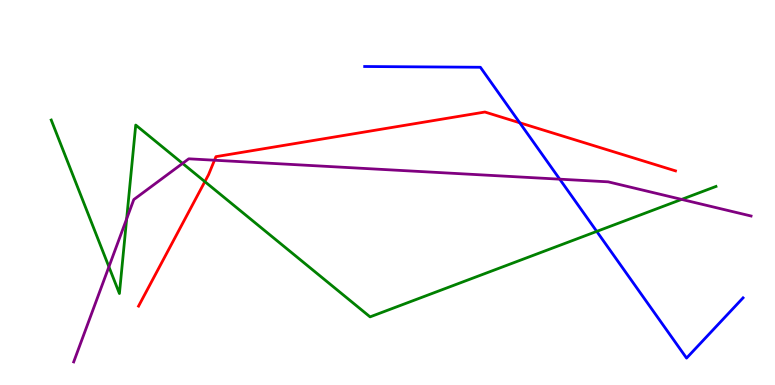[{'lines': ['blue', 'red'], 'intersections': [{'x': 6.71, 'y': 6.81}]}, {'lines': ['green', 'red'], 'intersections': [{'x': 2.64, 'y': 5.28}]}, {'lines': ['purple', 'red'], 'intersections': [{'x': 2.77, 'y': 5.84}]}, {'lines': ['blue', 'green'], 'intersections': [{'x': 7.7, 'y': 3.99}]}, {'lines': ['blue', 'purple'], 'intersections': [{'x': 7.22, 'y': 5.35}]}, {'lines': ['green', 'purple'], 'intersections': [{'x': 1.41, 'y': 3.07}, {'x': 1.63, 'y': 4.32}, {'x': 2.36, 'y': 5.76}, {'x': 8.8, 'y': 4.82}]}]